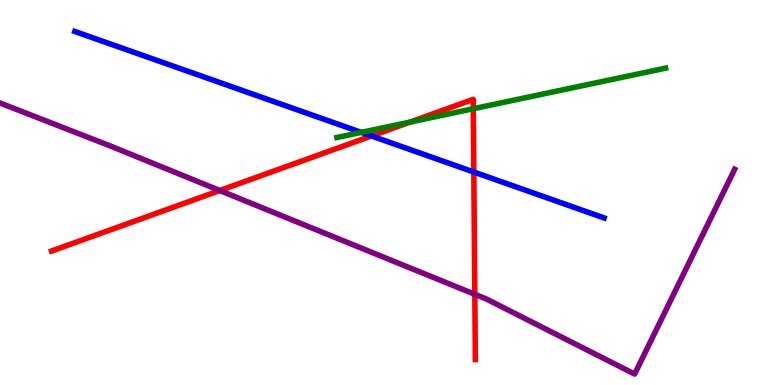[{'lines': ['blue', 'red'], 'intersections': [{'x': 4.79, 'y': 6.47}, {'x': 6.11, 'y': 5.53}]}, {'lines': ['green', 'red'], 'intersections': [{'x': 5.29, 'y': 6.83}, {'x': 6.11, 'y': 7.18}]}, {'lines': ['purple', 'red'], 'intersections': [{'x': 2.84, 'y': 5.05}, {'x': 6.13, 'y': 2.36}]}, {'lines': ['blue', 'green'], 'intersections': [{'x': 4.66, 'y': 6.56}]}, {'lines': ['blue', 'purple'], 'intersections': []}, {'lines': ['green', 'purple'], 'intersections': []}]